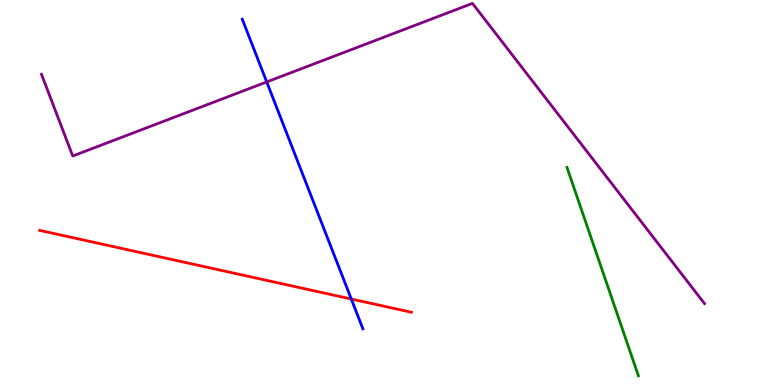[{'lines': ['blue', 'red'], 'intersections': [{'x': 4.53, 'y': 2.23}]}, {'lines': ['green', 'red'], 'intersections': []}, {'lines': ['purple', 'red'], 'intersections': []}, {'lines': ['blue', 'green'], 'intersections': []}, {'lines': ['blue', 'purple'], 'intersections': [{'x': 3.44, 'y': 7.87}]}, {'lines': ['green', 'purple'], 'intersections': []}]